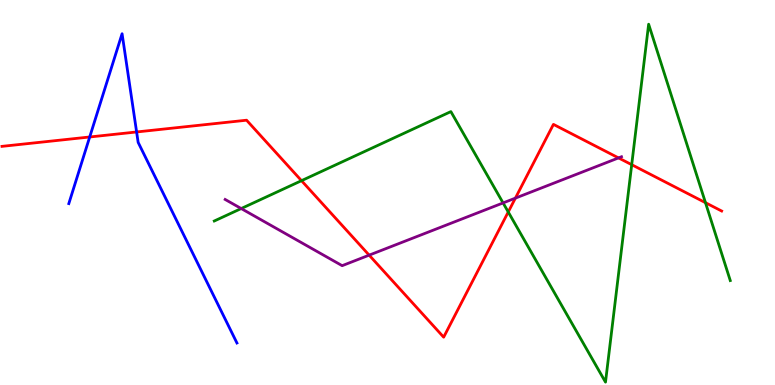[{'lines': ['blue', 'red'], 'intersections': [{'x': 1.16, 'y': 6.44}, {'x': 1.76, 'y': 6.57}]}, {'lines': ['green', 'red'], 'intersections': [{'x': 3.89, 'y': 5.31}, {'x': 6.56, 'y': 4.49}, {'x': 8.15, 'y': 5.72}, {'x': 9.1, 'y': 4.74}]}, {'lines': ['purple', 'red'], 'intersections': [{'x': 4.76, 'y': 3.37}, {'x': 6.65, 'y': 4.85}, {'x': 7.98, 'y': 5.9}]}, {'lines': ['blue', 'green'], 'intersections': []}, {'lines': ['blue', 'purple'], 'intersections': []}, {'lines': ['green', 'purple'], 'intersections': [{'x': 3.11, 'y': 4.58}, {'x': 6.49, 'y': 4.73}]}]